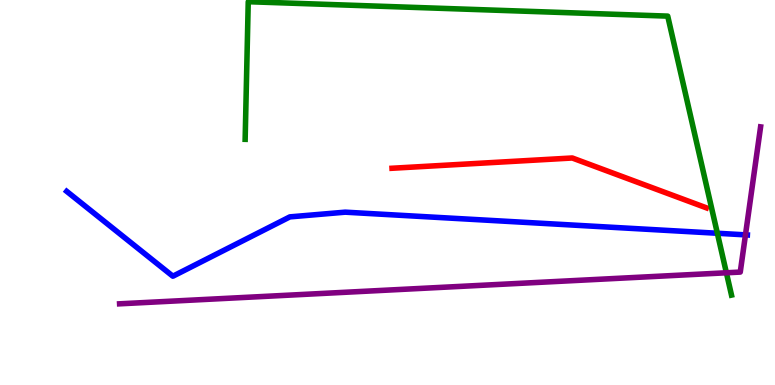[{'lines': ['blue', 'red'], 'intersections': []}, {'lines': ['green', 'red'], 'intersections': []}, {'lines': ['purple', 'red'], 'intersections': []}, {'lines': ['blue', 'green'], 'intersections': [{'x': 9.26, 'y': 3.94}]}, {'lines': ['blue', 'purple'], 'intersections': [{'x': 9.62, 'y': 3.9}]}, {'lines': ['green', 'purple'], 'intersections': [{'x': 9.37, 'y': 2.91}]}]